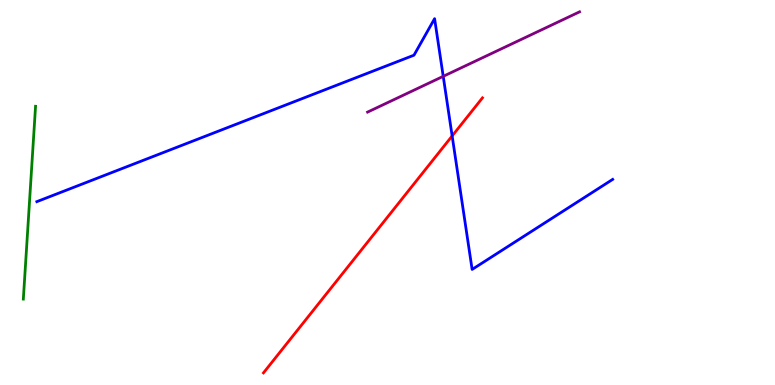[{'lines': ['blue', 'red'], 'intersections': [{'x': 5.83, 'y': 6.47}]}, {'lines': ['green', 'red'], 'intersections': []}, {'lines': ['purple', 'red'], 'intersections': []}, {'lines': ['blue', 'green'], 'intersections': []}, {'lines': ['blue', 'purple'], 'intersections': [{'x': 5.72, 'y': 8.02}]}, {'lines': ['green', 'purple'], 'intersections': []}]